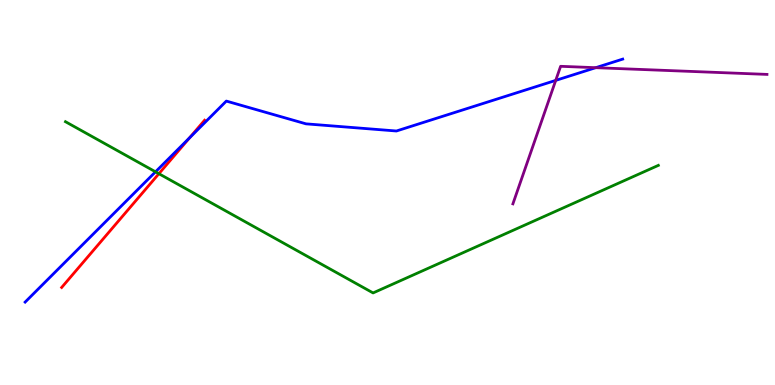[{'lines': ['blue', 'red'], 'intersections': [{'x': 2.45, 'y': 6.42}]}, {'lines': ['green', 'red'], 'intersections': [{'x': 2.05, 'y': 5.49}]}, {'lines': ['purple', 'red'], 'intersections': []}, {'lines': ['blue', 'green'], 'intersections': [{'x': 2.01, 'y': 5.54}]}, {'lines': ['blue', 'purple'], 'intersections': [{'x': 7.17, 'y': 7.91}, {'x': 7.69, 'y': 8.24}]}, {'lines': ['green', 'purple'], 'intersections': []}]